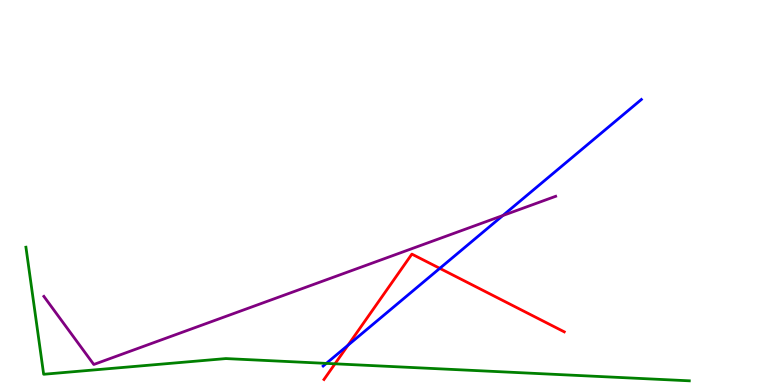[{'lines': ['blue', 'red'], 'intersections': [{'x': 4.49, 'y': 1.03}, {'x': 5.67, 'y': 3.03}]}, {'lines': ['green', 'red'], 'intersections': [{'x': 4.32, 'y': 0.55}]}, {'lines': ['purple', 'red'], 'intersections': []}, {'lines': ['blue', 'green'], 'intersections': [{'x': 4.21, 'y': 0.561}]}, {'lines': ['blue', 'purple'], 'intersections': [{'x': 6.49, 'y': 4.4}]}, {'lines': ['green', 'purple'], 'intersections': []}]